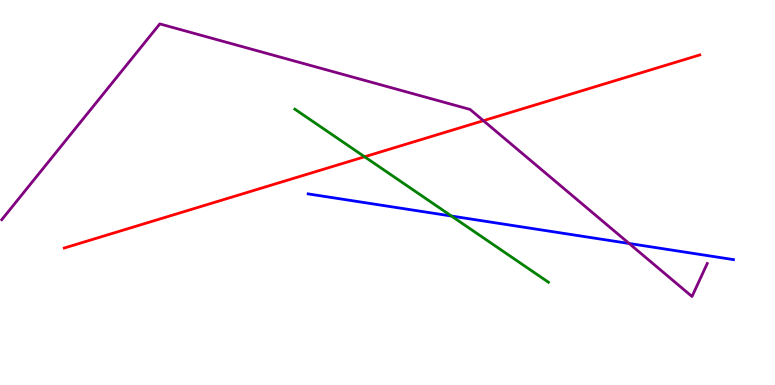[{'lines': ['blue', 'red'], 'intersections': []}, {'lines': ['green', 'red'], 'intersections': [{'x': 4.7, 'y': 5.93}]}, {'lines': ['purple', 'red'], 'intersections': [{'x': 6.24, 'y': 6.87}]}, {'lines': ['blue', 'green'], 'intersections': [{'x': 5.83, 'y': 4.39}]}, {'lines': ['blue', 'purple'], 'intersections': [{'x': 8.12, 'y': 3.68}]}, {'lines': ['green', 'purple'], 'intersections': []}]